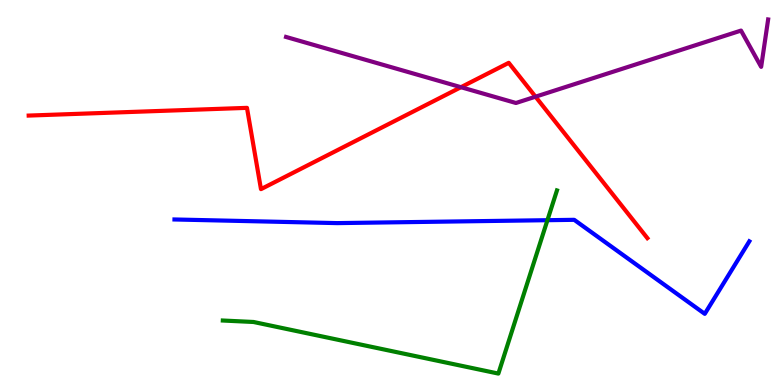[{'lines': ['blue', 'red'], 'intersections': []}, {'lines': ['green', 'red'], 'intersections': []}, {'lines': ['purple', 'red'], 'intersections': [{'x': 5.95, 'y': 7.74}, {'x': 6.91, 'y': 7.49}]}, {'lines': ['blue', 'green'], 'intersections': [{'x': 7.06, 'y': 4.28}]}, {'lines': ['blue', 'purple'], 'intersections': []}, {'lines': ['green', 'purple'], 'intersections': []}]